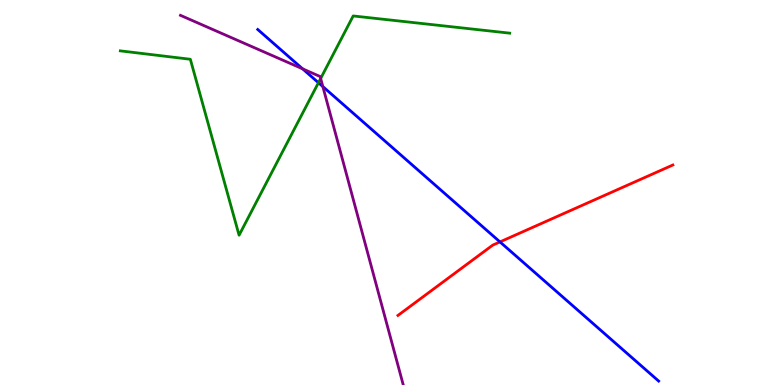[{'lines': ['blue', 'red'], 'intersections': [{'x': 6.45, 'y': 3.72}]}, {'lines': ['green', 'red'], 'intersections': []}, {'lines': ['purple', 'red'], 'intersections': []}, {'lines': ['blue', 'green'], 'intersections': [{'x': 4.11, 'y': 7.85}]}, {'lines': ['blue', 'purple'], 'intersections': [{'x': 3.9, 'y': 8.21}, {'x': 4.17, 'y': 7.75}]}, {'lines': ['green', 'purple'], 'intersections': [{'x': 4.14, 'y': 7.96}]}]